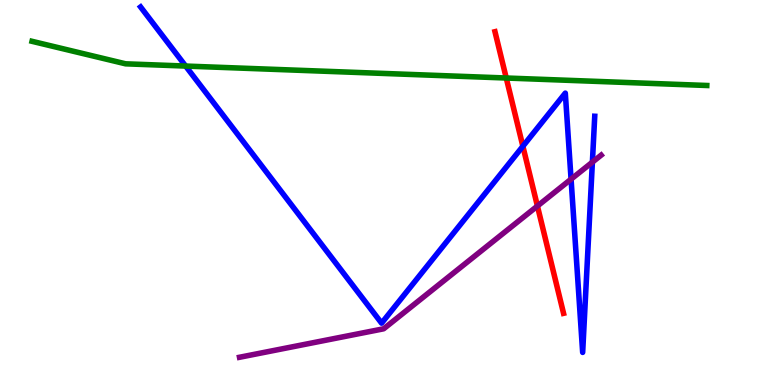[{'lines': ['blue', 'red'], 'intersections': [{'x': 6.75, 'y': 6.2}]}, {'lines': ['green', 'red'], 'intersections': [{'x': 6.53, 'y': 7.97}]}, {'lines': ['purple', 'red'], 'intersections': [{'x': 6.93, 'y': 4.65}]}, {'lines': ['blue', 'green'], 'intersections': [{'x': 2.4, 'y': 8.28}]}, {'lines': ['blue', 'purple'], 'intersections': [{'x': 7.37, 'y': 5.35}, {'x': 7.64, 'y': 5.79}]}, {'lines': ['green', 'purple'], 'intersections': []}]